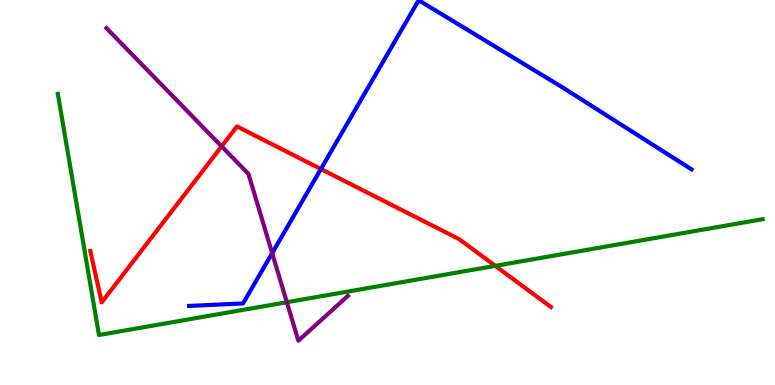[{'lines': ['blue', 'red'], 'intersections': [{'x': 4.14, 'y': 5.61}]}, {'lines': ['green', 'red'], 'intersections': [{'x': 6.39, 'y': 3.09}]}, {'lines': ['purple', 'red'], 'intersections': [{'x': 2.86, 'y': 6.2}]}, {'lines': ['blue', 'green'], 'intersections': []}, {'lines': ['blue', 'purple'], 'intersections': [{'x': 3.51, 'y': 3.42}]}, {'lines': ['green', 'purple'], 'intersections': [{'x': 3.7, 'y': 2.15}]}]